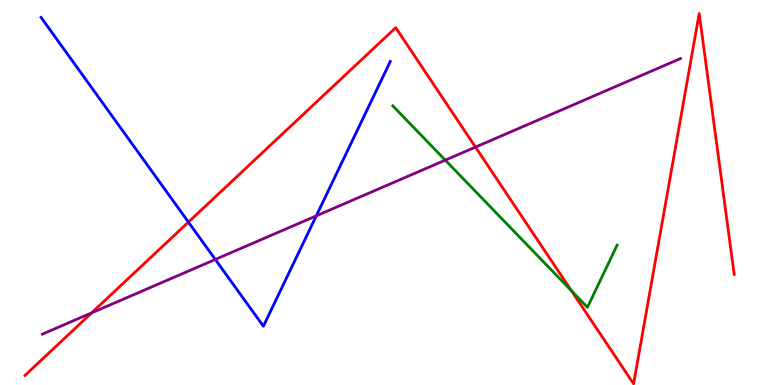[{'lines': ['blue', 'red'], 'intersections': [{'x': 2.43, 'y': 4.23}]}, {'lines': ['green', 'red'], 'intersections': [{'x': 7.37, 'y': 2.45}]}, {'lines': ['purple', 'red'], 'intersections': [{'x': 1.18, 'y': 1.87}, {'x': 6.14, 'y': 6.18}]}, {'lines': ['blue', 'green'], 'intersections': []}, {'lines': ['blue', 'purple'], 'intersections': [{'x': 2.78, 'y': 3.26}, {'x': 4.08, 'y': 4.39}]}, {'lines': ['green', 'purple'], 'intersections': [{'x': 5.75, 'y': 5.84}]}]